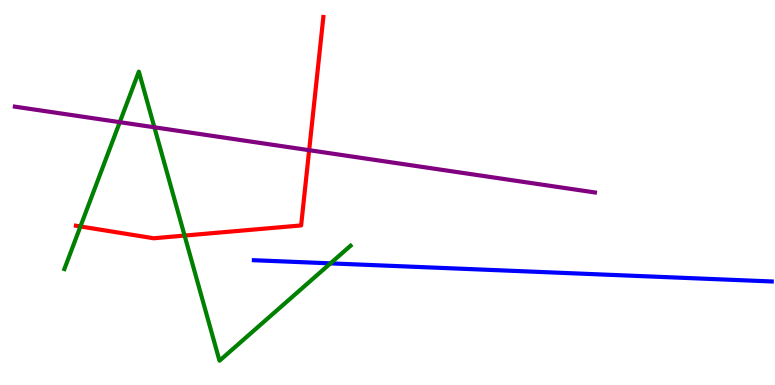[{'lines': ['blue', 'red'], 'intersections': []}, {'lines': ['green', 'red'], 'intersections': [{'x': 1.04, 'y': 4.12}, {'x': 2.38, 'y': 3.88}]}, {'lines': ['purple', 'red'], 'intersections': [{'x': 3.99, 'y': 6.1}]}, {'lines': ['blue', 'green'], 'intersections': [{'x': 4.26, 'y': 3.16}]}, {'lines': ['blue', 'purple'], 'intersections': []}, {'lines': ['green', 'purple'], 'intersections': [{'x': 1.55, 'y': 6.83}, {'x': 1.99, 'y': 6.69}]}]